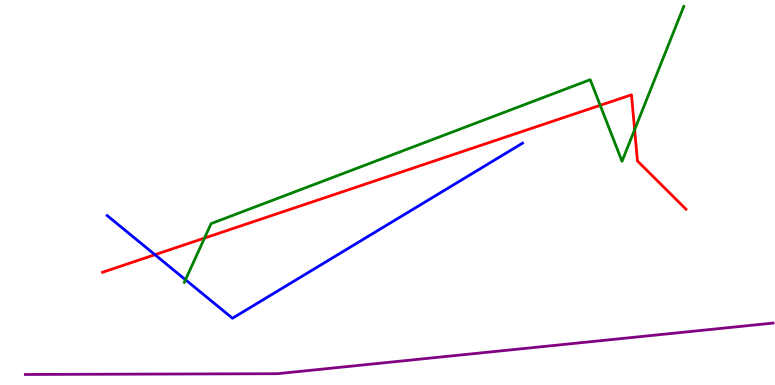[{'lines': ['blue', 'red'], 'intersections': [{'x': 2.0, 'y': 3.38}]}, {'lines': ['green', 'red'], 'intersections': [{'x': 2.64, 'y': 3.82}, {'x': 7.74, 'y': 7.26}, {'x': 8.19, 'y': 6.63}]}, {'lines': ['purple', 'red'], 'intersections': []}, {'lines': ['blue', 'green'], 'intersections': [{'x': 2.39, 'y': 2.73}]}, {'lines': ['blue', 'purple'], 'intersections': []}, {'lines': ['green', 'purple'], 'intersections': []}]